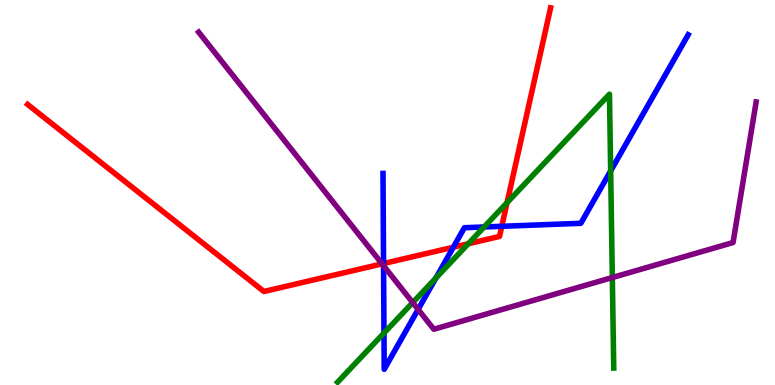[{'lines': ['blue', 'red'], 'intersections': [{'x': 4.95, 'y': 3.16}, {'x': 5.85, 'y': 3.58}, {'x': 6.47, 'y': 4.12}]}, {'lines': ['green', 'red'], 'intersections': [{'x': 6.04, 'y': 3.67}, {'x': 6.54, 'y': 4.74}]}, {'lines': ['purple', 'red'], 'intersections': [{'x': 4.93, 'y': 3.15}]}, {'lines': ['blue', 'green'], 'intersections': [{'x': 4.95, 'y': 1.35}, {'x': 5.62, 'y': 2.78}, {'x': 6.25, 'y': 4.1}, {'x': 7.88, 'y': 5.56}]}, {'lines': ['blue', 'purple'], 'intersections': [{'x': 4.95, 'y': 3.1}, {'x': 5.4, 'y': 1.96}]}, {'lines': ['green', 'purple'], 'intersections': [{'x': 5.33, 'y': 2.14}, {'x': 7.9, 'y': 2.79}]}]